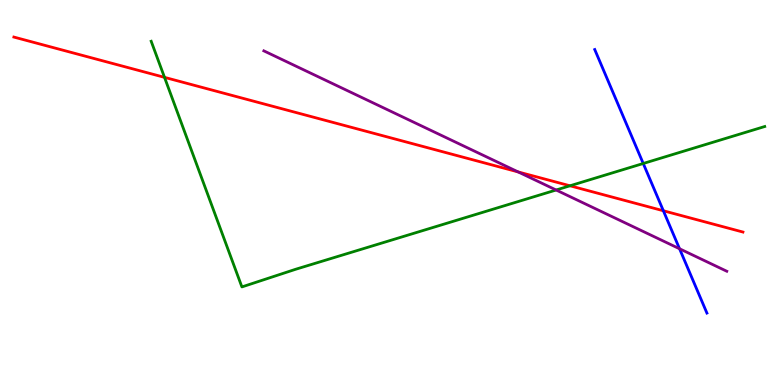[{'lines': ['blue', 'red'], 'intersections': [{'x': 8.56, 'y': 4.53}]}, {'lines': ['green', 'red'], 'intersections': [{'x': 2.12, 'y': 7.99}, {'x': 7.35, 'y': 5.17}]}, {'lines': ['purple', 'red'], 'intersections': [{'x': 6.69, 'y': 5.53}]}, {'lines': ['blue', 'green'], 'intersections': [{'x': 8.3, 'y': 5.75}]}, {'lines': ['blue', 'purple'], 'intersections': [{'x': 8.77, 'y': 3.54}]}, {'lines': ['green', 'purple'], 'intersections': [{'x': 7.18, 'y': 5.06}]}]